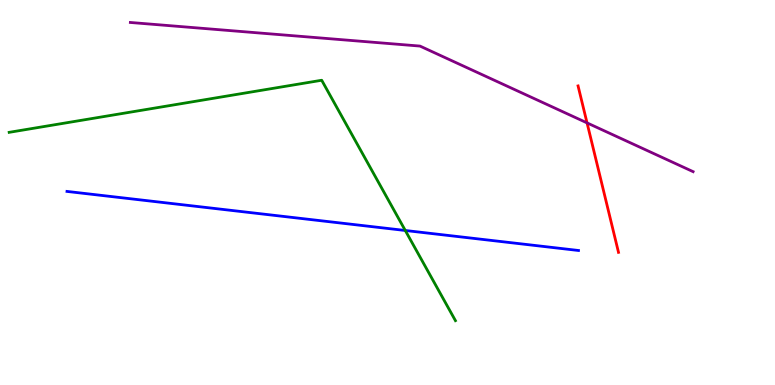[{'lines': ['blue', 'red'], 'intersections': []}, {'lines': ['green', 'red'], 'intersections': []}, {'lines': ['purple', 'red'], 'intersections': [{'x': 7.57, 'y': 6.81}]}, {'lines': ['blue', 'green'], 'intersections': [{'x': 5.23, 'y': 4.01}]}, {'lines': ['blue', 'purple'], 'intersections': []}, {'lines': ['green', 'purple'], 'intersections': []}]